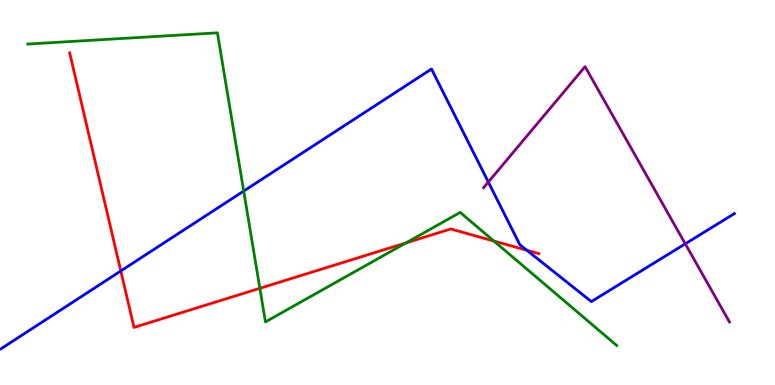[{'lines': ['blue', 'red'], 'intersections': [{'x': 1.56, 'y': 2.96}, {'x': 6.8, 'y': 3.5}]}, {'lines': ['green', 'red'], 'intersections': [{'x': 3.35, 'y': 2.51}, {'x': 5.24, 'y': 3.69}, {'x': 6.37, 'y': 3.74}]}, {'lines': ['purple', 'red'], 'intersections': []}, {'lines': ['blue', 'green'], 'intersections': [{'x': 3.14, 'y': 5.04}]}, {'lines': ['blue', 'purple'], 'intersections': [{'x': 6.3, 'y': 5.27}, {'x': 8.84, 'y': 3.67}]}, {'lines': ['green', 'purple'], 'intersections': []}]